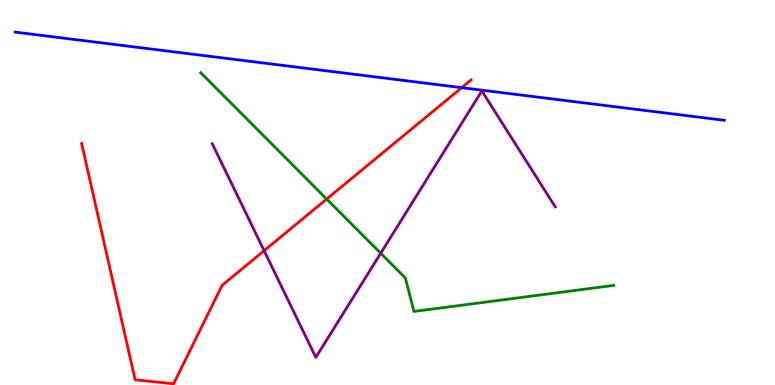[{'lines': ['blue', 'red'], 'intersections': [{'x': 5.96, 'y': 7.72}]}, {'lines': ['green', 'red'], 'intersections': [{'x': 4.22, 'y': 4.83}]}, {'lines': ['purple', 'red'], 'intersections': [{'x': 3.41, 'y': 3.49}]}, {'lines': ['blue', 'green'], 'intersections': []}, {'lines': ['blue', 'purple'], 'intersections': []}, {'lines': ['green', 'purple'], 'intersections': [{'x': 4.91, 'y': 3.42}]}]